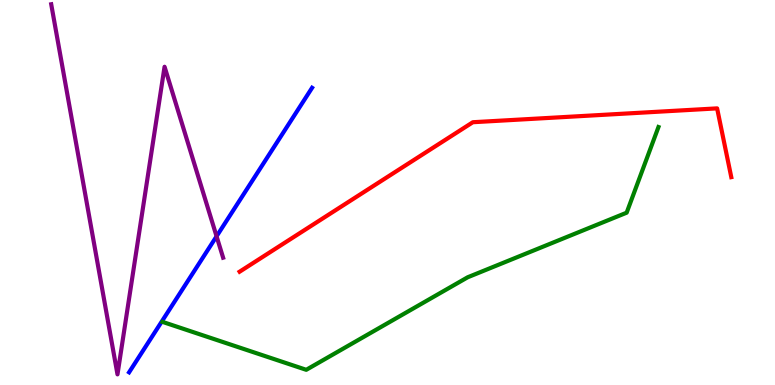[{'lines': ['blue', 'red'], 'intersections': []}, {'lines': ['green', 'red'], 'intersections': []}, {'lines': ['purple', 'red'], 'intersections': []}, {'lines': ['blue', 'green'], 'intersections': []}, {'lines': ['blue', 'purple'], 'intersections': [{'x': 2.79, 'y': 3.86}]}, {'lines': ['green', 'purple'], 'intersections': []}]